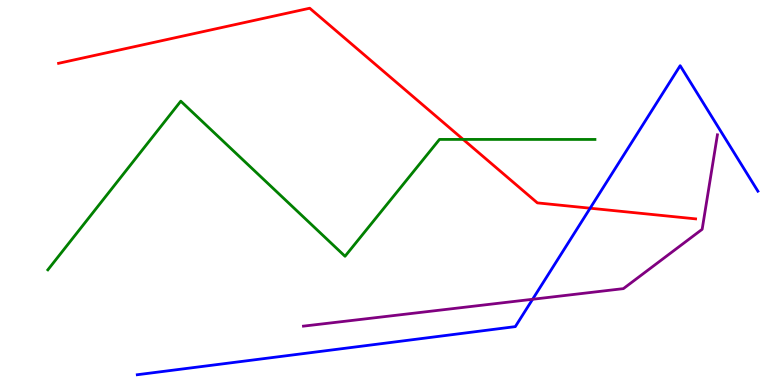[{'lines': ['blue', 'red'], 'intersections': [{'x': 7.61, 'y': 4.59}]}, {'lines': ['green', 'red'], 'intersections': [{'x': 5.98, 'y': 6.38}]}, {'lines': ['purple', 'red'], 'intersections': []}, {'lines': ['blue', 'green'], 'intersections': []}, {'lines': ['blue', 'purple'], 'intersections': [{'x': 6.87, 'y': 2.23}]}, {'lines': ['green', 'purple'], 'intersections': []}]